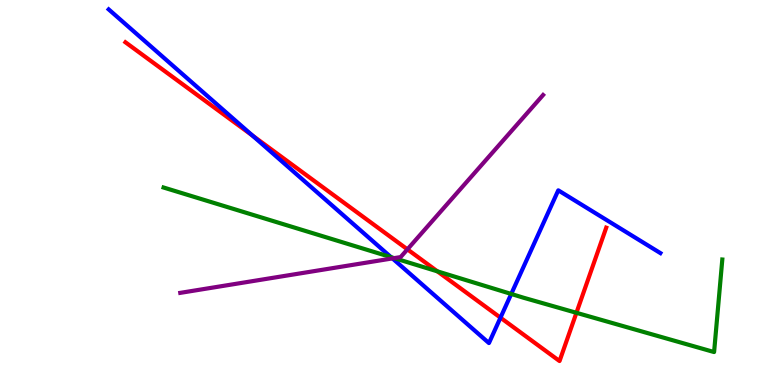[{'lines': ['blue', 'red'], 'intersections': [{'x': 3.26, 'y': 6.48}, {'x': 6.46, 'y': 1.75}]}, {'lines': ['green', 'red'], 'intersections': [{'x': 5.64, 'y': 2.95}, {'x': 7.44, 'y': 1.88}]}, {'lines': ['purple', 'red'], 'intersections': [{'x': 5.26, 'y': 3.52}]}, {'lines': ['blue', 'green'], 'intersections': [{'x': 5.05, 'y': 3.32}, {'x': 6.6, 'y': 2.36}]}, {'lines': ['blue', 'purple'], 'intersections': [{'x': 5.06, 'y': 3.29}]}, {'lines': ['green', 'purple'], 'intersections': [{'x': 5.09, 'y': 3.3}]}]